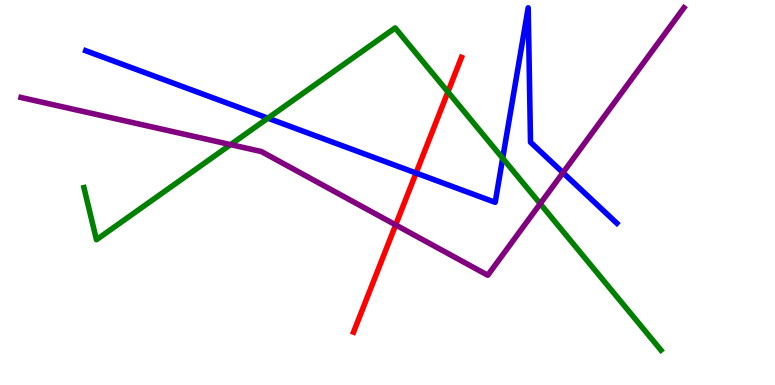[{'lines': ['blue', 'red'], 'intersections': [{'x': 5.37, 'y': 5.51}]}, {'lines': ['green', 'red'], 'intersections': [{'x': 5.78, 'y': 7.61}]}, {'lines': ['purple', 'red'], 'intersections': [{'x': 5.11, 'y': 4.16}]}, {'lines': ['blue', 'green'], 'intersections': [{'x': 3.46, 'y': 6.93}, {'x': 6.49, 'y': 5.89}]}, {'lines': ['blue', 'purple'], 'intersections': [{'x': 7.26, 'y': 5.51}]}, {'lines': ['green', 'purple'], 'intersections': [{'x': 2.98, 'y': 6.24}, {'x': 6.97, 'y': 4.71}]}]